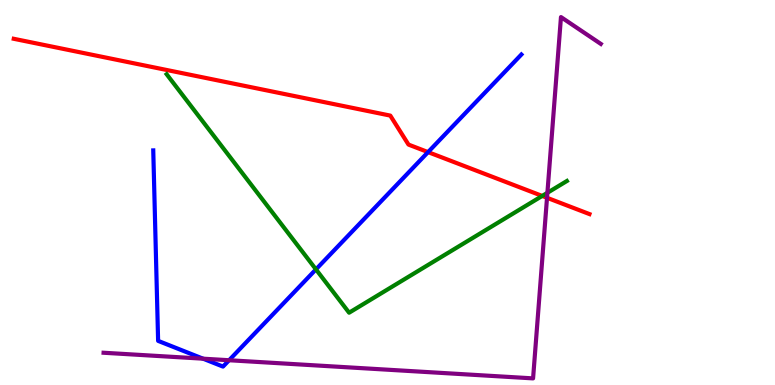[{'lines': ['blue', 'red'], 'intersections': [{'x': 5.52, 'y': 6.05}]}, {'lines': ['green', 'red'], 'intersections': [{'x': 7.0, 'y': 4.91}]}, {'lines': ['purple', 'red'], 'intersections': [{'x': 7.06, 'y': 4.86}]}, {'lines': ['blue', 'green'], 'intersections': [{'x': 4.08, 'y': 3.0}]}, {'lines': ['blue', 'purple'], 'intersections': [{'x': 2.62, 'y': 0.684}, {'x': 2.96, 'y': 0.643}]}, {'lines': ['green', 'purple'], 'intersections': [{'x': 7.06, 'y': 4.99}]}]